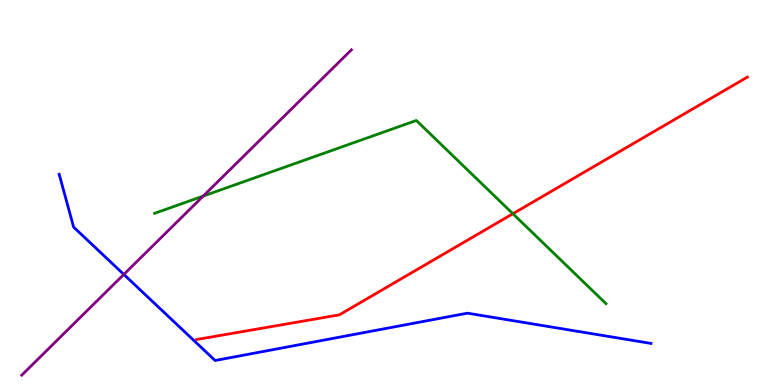[{'lines': ['blue', 'red'], 'intersections': []}, {'lines': ['green', 'red'], 'intersections': [{'x': 6.62, 'y': 4.45}]}, {'lines': ['purple', 'red'], 'intersections': []}, {'lines': ['blue', 'green'], 'intersections': []}, {'lines': ['blue', 'purple'], 'intersections': [{'x': 1.6, 'y': 2.87}]}, {'lines': ['green', 'purple'], 'intersections': [{'x': 2.62, 'y': 4.91}]}]